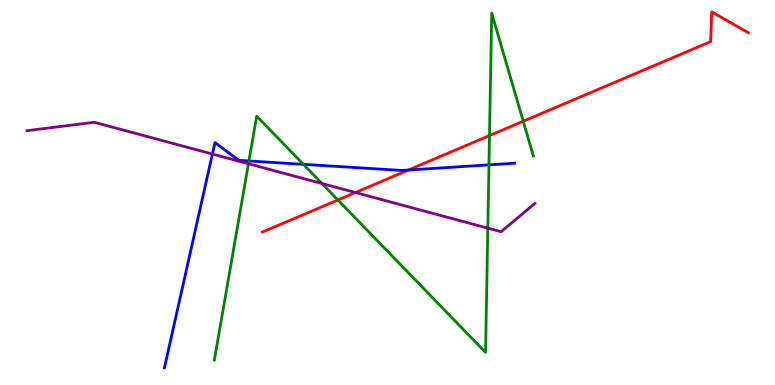[{'lines': ['blue', 'red'], 'intersections': [{'x': 5.27, 'y': 5.58}]}, {'lines': ['green', 'red'], 'intersections': [{'x': 4.36, 'y': 4.81}, {'x': 6.32, 'y': 6.48}, {'x': 6.75, 'y': 6.85}]}, {'lines': ['purple', 'red'], 'intersections': [{'x': 4.59, 'y': 5.0}]}, {'lines': ['blue', 'green'], 'intersections': [{'x': 3.21, 'y': 5.82}, {'x': 3.91, 'y': 5.73}, {'x': 6.31, 'y': 5.72}]}, {'lines': ['blue', 'purple'], 'intersections': [{'x': 2.74, 'y': 6.0}]}, {'lines': ['green', 'purple'], 'intersections': [{'x': 3.21, 'y': 5.75}, {'x': 4.15, 'y': 5.23}, {'x': 6.29, 'y': 4.07}]}]